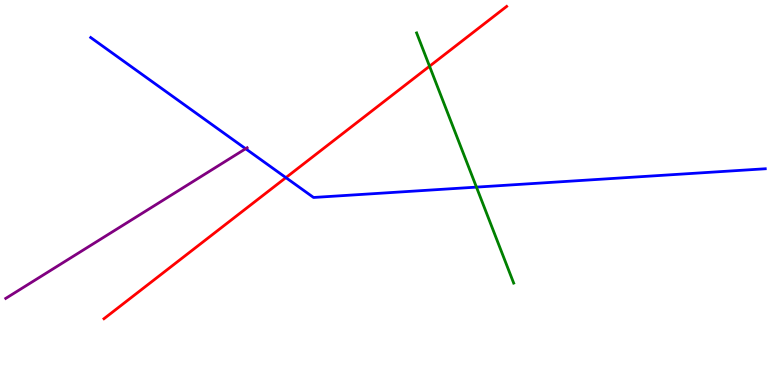[{'lines': ['blue', 'red'], 'intersections': [{'x': 3.69, 'y': 5.39}]}, {'lines': ['green', 'red'], 'intersections': [{'x': 5.54, 'y': 8.28}]}, {'lines': ['purple', 'red'], 'intersections': []}, {'lines': ['blue', 'green'], 'intersections': [{'x': 6.15, 'y': 5.14}]}, {'lines': ['blue', 'purple'], 'intersections': [{'x': 3.17, 'y': 6.14}]}, {'lines': ['green', 'purple'], 'intersections': []}]